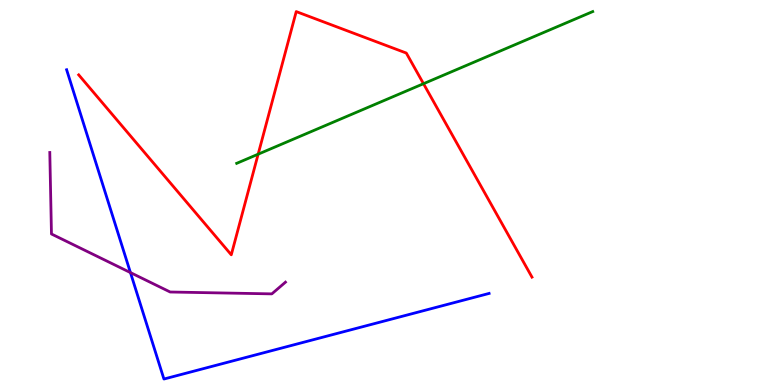[{'lines': ['blue', 'red'], 'intersections': []}, {'lines': ['green', 'red'], 'intersections': [{'x': 3.33, 'y': 6.0}, {'x': 5.46, 'y': 7.83}]}, {'lines': ['purple', 'red'], 'intersections': []}, {'lines': ['blue', 'green'], 'intersections': []}, {'lines': ['blue', 'purple'], 'intersections': [{'x': 1.68, 'y': 2.92}]}, {'lines': ['green', 'purple'], 'intersections': []}]